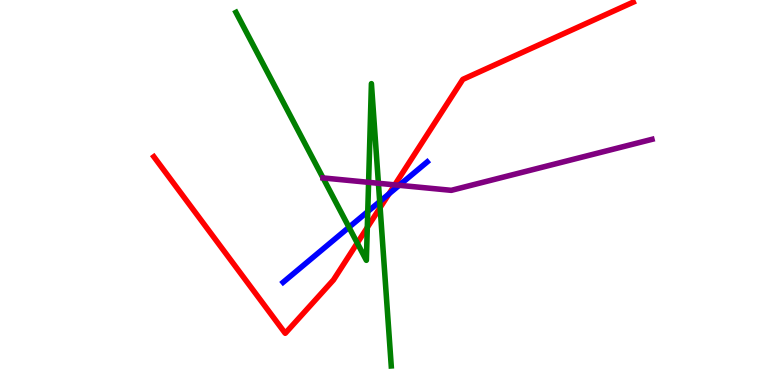[{'lines': ['blue', 'red'], 'intersections': [{'x': 5.02, 'y': 4.97}]}, {'lines': ['green', 'red'], 'intersections': [{'x': 4.61, 'y': 3.69}, {'x': 4.74, 'y': 4.09}, {'x': 4.9, 'y': 4.61}]}, {'lines': ['purple', 'red'], 'intersections': [{'x': 5.09, 'y': 5.2}]}, {'lines': ['blue', 'green'], 'intersections': [{'x': 4.5, 'y': 4.1}, {'x': 4.75, 'y': 4.5}, {'x': 4.9, 'y': 4.76}]}, {'lines': ['blue', 'purple'], 'intersections': [{'x': 5.15, 'y': 5.19}]}, {'lines': ['green', 'purple'], 'intersections': [{'x': 4.17, 'y': 5.38}, {'x': 4.76, 'y': 5.26}, {'x': 4.88, 'y': 5.24}]}]